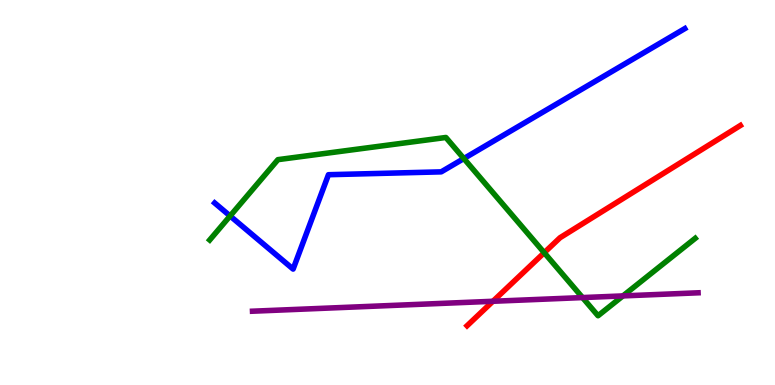[{'lines': ['blue', 'red'], 'intersections': []}, {'lines': ['green', 'red'], 'intersections': [{'x': 7.02, 'y': 3.44}]}, {'lines': ['purple', 'red'], 'intersections': [{'x': 6.36, 'y': 2.17}]}, {'lines': ['blue', 'green'], 'intersections': [{'x': 2.97, 'y': 4.39}, {'x': 5.99, 'y': 5.88}]}, {'lines': ['blue', 'purple'], 'intersections': []}, {'lines': ['green', 'purple'], 'intersections': [{'x': 7.52, 'y': 2.27}, {'x': 8.04, 'y': 2.31}]}]